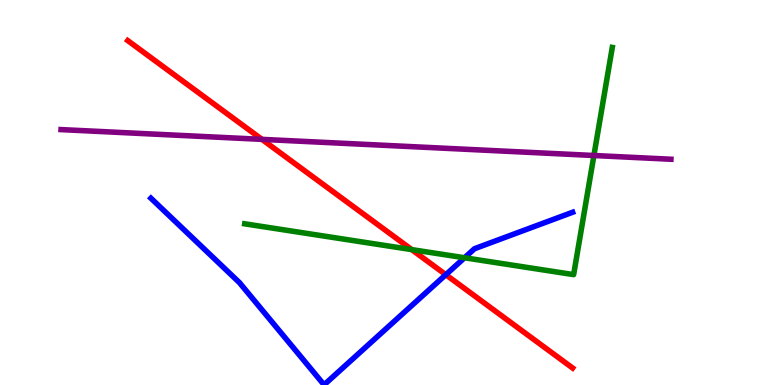[{'lines': ['blue', 'red'], 'intersections': [{'x': 5.75, 'y': 2.87}]}, {'lines': ['green', 'red'], 'intersections': [{'x': 5.31, 'y': 3.52}]}, {'lines': ['purple', 'red'], 'intersections': [{'x': 3.38, 'y': 6.38}]}, {'lines': ['blue', 'green'], 'intersections': [{'x': 5.99, 'y': 3.3}]}, {'lines': ['blue', 'purple'], 'intersections': []}, {'lines': ['green', 'purple'], 'intersections': [{'x': 7.66, 'y': 5.96}]}]